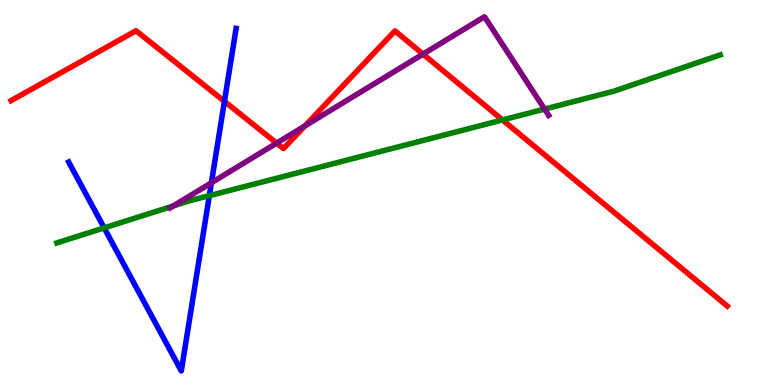[{'lines': ['blue', 'red'], 'intersections': [{'x': 2.9, 'y': 7.37}]}, {'lines': ['green', 'red'], 'intersections': [{'x': 6.48, 'y': 6.88}]}, {'lines': ['purple', 'red'], 'intersections': [{'x': 3.57, 'y': 6.28}, {'x': 3.93, 'y': 6.73}, {'x': 5.46, 'y': 8.59}]}, {'lines': ['blue', 'green'], 'intersections': [{'x': 1.34, 'y': 4.08}, {'x': 2.7, 'y': 4.92}]}, {'lines': ['blue', 'purple'], 'intersections': [{'x': 2.73, 'y': 5.25}]}, {'lines': ['green', 'purple'], 'intersections': [{'x': 2.24, 'y': 4.65}, {'x': 7.03, 'y': 7.17}]}]